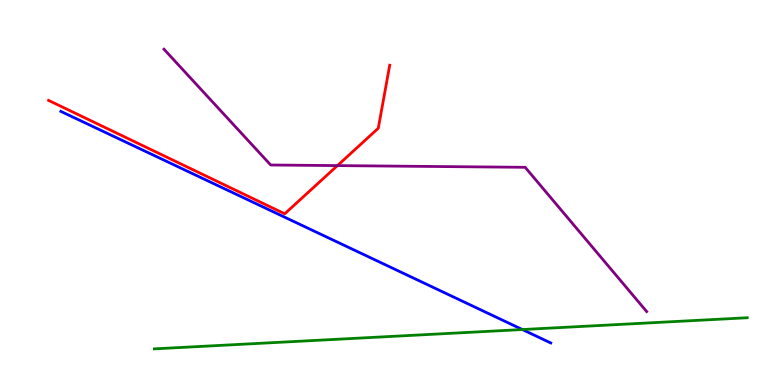[{'lines': ['blue', 'red'], 'intersections': []}, {'lines': ['green', 'red'], 'intersections': []}, {'lines': ['purple', 'red'], 'intersections': [{'x': 4.35, 'y': 5.7}]}, {'lines': ['blue', 'green'], 'intersections': [{'x': 6.74, 'y': 1.44}]}, {'lines': ['blue', 'purple'], 'intersections': []}, {'lines': ['green', 'purple'], 'intersections': []}]